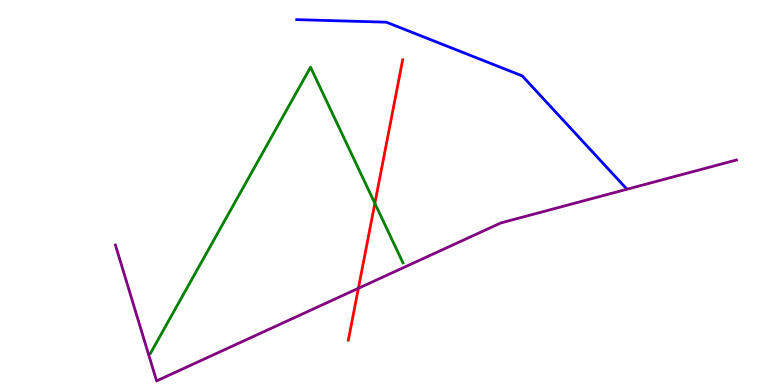[{'lines': ['blue', 'red'], 'intersections': []}, {'lines': ['green', 'red'], 'intersections': [{'x': 4.84, 'y': 4.72}]}, {'lines': ['purple', 'red'], 'intersections': [{'x': 4.62, 'y': 2.51}]}, {'lines': ['blue', 'green'], 'intersections': []}, {'lines': ['blue', 'purple'], 'intersections': []}, {'lines': ['green', 'purple'], 'intersections': []}]